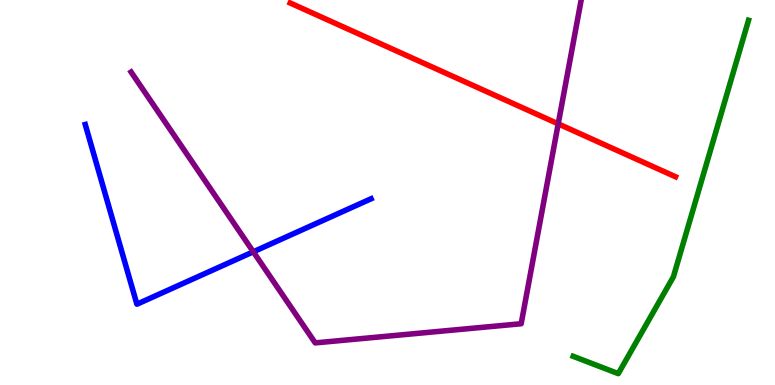[{'lines': ['blue', 'red'], 'intersections': []}, {'lines': ['green', 'red'], 'intersections': []}, {'lines': ['purple', 'red'], 'intersections': [{'x': 7.2, 'y': 6.78}]}, {'lines': ['blue', 'green'], 'intersections': []}, {'lines': ['blue', 'purple'], 'intersections': [{'x': 3.27, 'y': 3.46}]}, {'lines': ['green', 'purple'], 'intersections': []}]